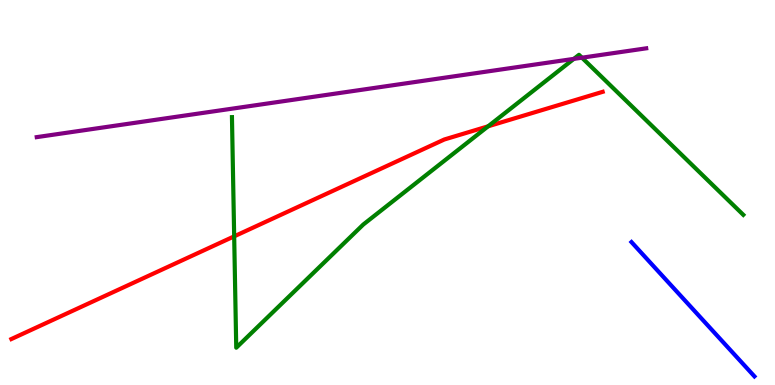[{'lines': ['blue', 'red'], 'intersections': []}, {'lines': ['green', 'red'], 'intersections': [{'x': 3.02, 'y': 3.86}, {'x': 6.3, 'y': 6.72}]}, {'lines': ['purple', 'red'], 'intersections': []}, {'lines': ['blue', 'green'], 'intersections': []}, {'lines': ['blue', 'purple'], 'intersections': []}, {'lines': ['green', 'purple'], 'intersections': [{'x': 7.4, 'y': 8.47}, {'x': 7.51, 'y': 8.5}]}]